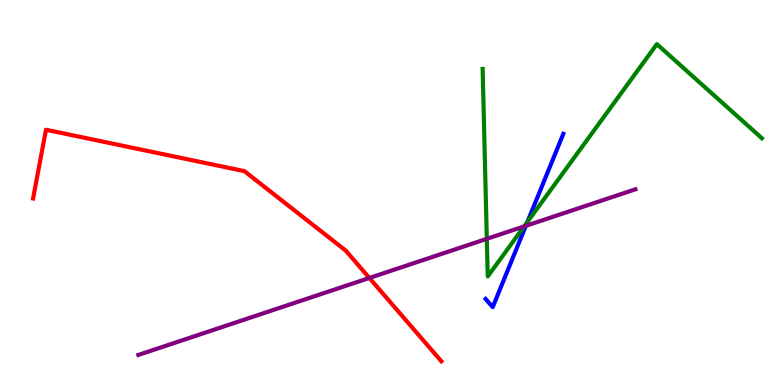[{'lines': ['blue', 'red'], 'intersections': []}, {'lines': ['green', 'red'], 'intersections': []}, {'lines': ['purple', 'red'], 'intersections': [{'x': 4.77, 'y': 2.78}]}, {'lines': ['blue', 'green'], 'intersections': [{'x': 6.81, 'y': 4.24}]}, {'lines': ['blue', 'purple'], 'intersections': [{'x': 6.79, 'y': 4.13}]}, {'lines': ['green', 'purple'], 'intersections': [{'x': 6.28, 'y': 3.8}, {'x': 6.76, 'y': 4.12}]}]